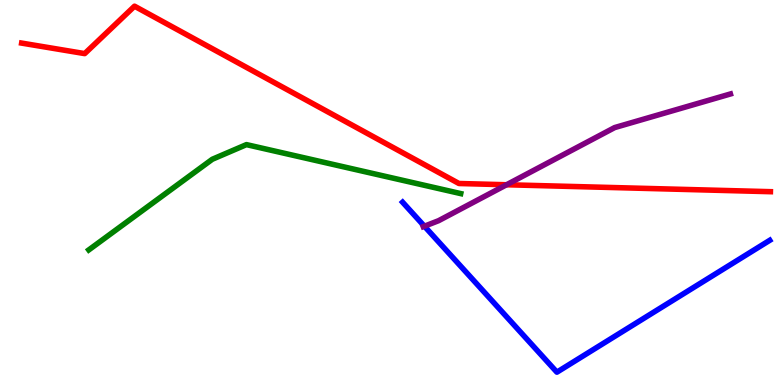[{'lines': ['blue', 'red'], 'intersections': []}, {'lines': ['green', 'red'], 'intersections': []}, {'lines': ['purple', 'red'], 'intersections': [{'x': 6.54, 'y': 5.2}]}, {'lines': ['blue', 'green'], 'intersections': []}, {'lines': ['blue', 'purple'], 'intersections': [{'x': 5.48, 'y': 4.12}]}, {'lines': ['green', 'purple'], 'intersections': []}]